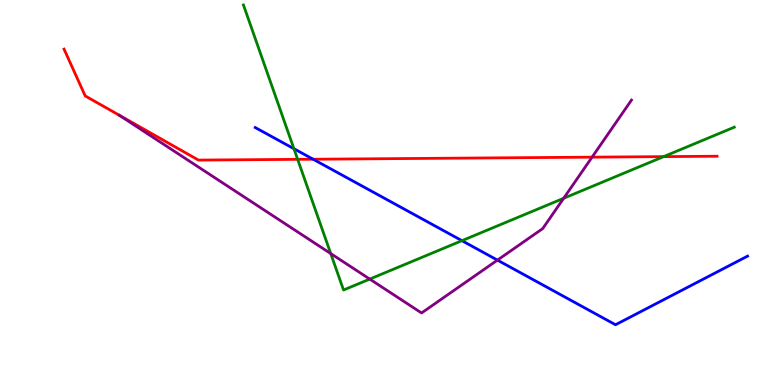[{'lines': ['blue', 'red'], 'intersections': [{'x': 4.04, 'y': 5.86}]}, {'lines': ['green', 'red'], 'intersections': [{'x': 3.84, 'y': 5.86}, {'x': 8.56, 'y': 5.93}]}, {'lines': ['purple', 'red'], 'intersections': [{'x': 7.64, 'y': 5.92}]}, {'lines': ['blue', 'green'], 'intersections': [{'x': 3.79, 'y': 6.14}, {'x': 5.96, 'y': 3.75}]}, {'lines': ['blue', 'purple'], 'intersections': [{'x': 6.42, 'y': 3.24}]}, {'lines': ['green', 'purple'], 'intersections': [{'x': 4.27, 'y': 3.41}, {'x': 4.77, 'y': 2.75}, {'x': 7.27, 'y': 4.85}]}]